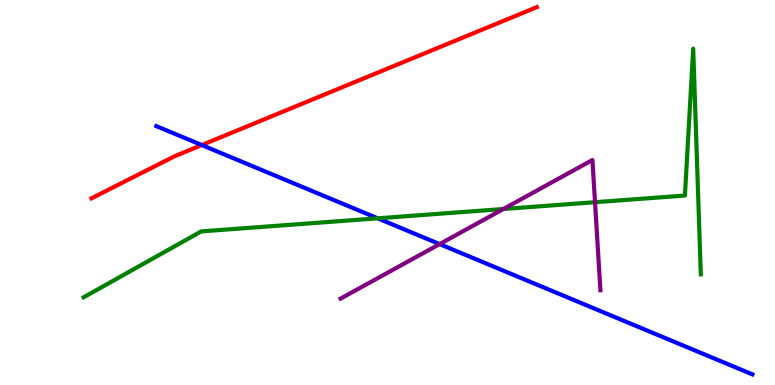[{'lines': ['blue', 'red'], 'intersections': [{'x': 2.6, 'y': 6.23}]}, {'lines': ['green', 'red'], 'intersections': []}, {'lines': ['purple', 'red'], 'intersections': []}, {'lines': ['blue', 'green'], 'intersections': [{'x': 4.87, 'y': 4.33}]}, {'lines': ['blue', 'purple'], 'intersections': [{'x': 5.67, 'y': 3.66}]}, {'lines': ['green', 'purple'], 'intersections': [{'x': 6.5, 'y': 4.57}, {'x': 7.68, 'y': 4.75}]}]